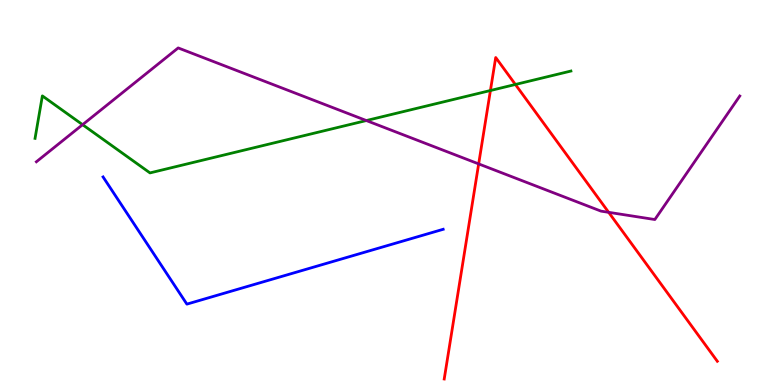[{'lines': ['blue', 'red'], 'intersections': []}, {'lines': ['green', 'red'], 'intersections': [{'x': 6.33, 'y': 7.65}, {'x': 6.65, 'y': 7.81}]}, {'lines': ['purple', 'red'], 'intersections': [{'x': 6.18, 'y': 5.74}, {'x': 7.85, 'y': 4.49}]}, {'lines': ['blue', 'green'], 'intersections': []}, {'lines': ['blue', 'purple'], 'intersections': []}, {'lines': ['green', 'purple'], 'intersections': [{'x': 1.07, 'y': 6.76}, {'x': 4.73, 'y': 6.87}]}]